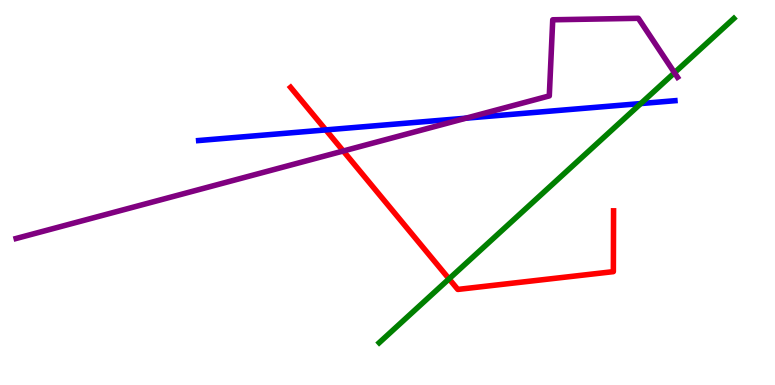[{'lines': ['blue', 'red'], 'intersections': [{'x': 4.2, 'y': 6.63}]}, {'lines': ['green', 'red'], 'intersections': [{'x': 5.79, 'y': 2.76}]}, {'lines': ['purple', 'red'], 'intersections': [{'x': 4.43, 'y': 6.08}]}, {'lines': ['blue', 'green'], 'intersections': [{'x': 8.27, 'y': 7.31}]}, {'lines': ['blue', 'purple'], 'intersections': [{'x': 6.01, 'y': 6.93}]}, {'lines': ['green', 'purple'], 'intersections': [{'x': 8.7, 'y': 8.11}]}]